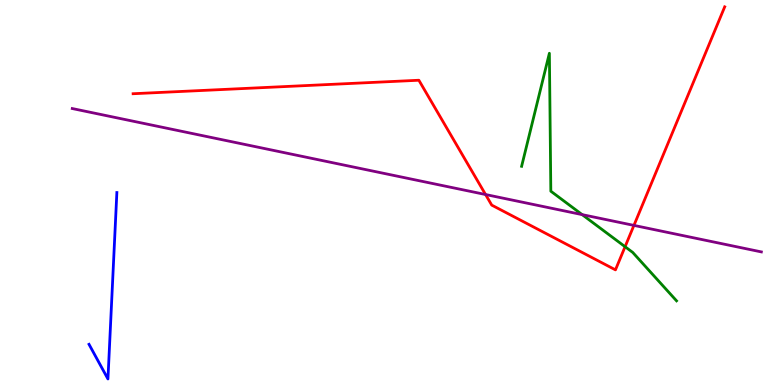[{'lines': ['blue', 'red'], 'intersections': []}, {'lines': ['green', 'red'], 'intersections': [{'x': 8.07, 'y': 3.59}]}, {'lines': ['purple', 'red'], 'intersections': [{'x': 6.27, 'y': 4.95}, {'x': 8.18, 'y': 4.15}]}, {'lines': ['blue', 'green'], 'intersections': []}, {'lines': ['blue', 'purple'], 'intersections': []}, {'lines': ['green', 'purple'], 'intersections': [{'x': 7.51, 'y': 4.43}]}]